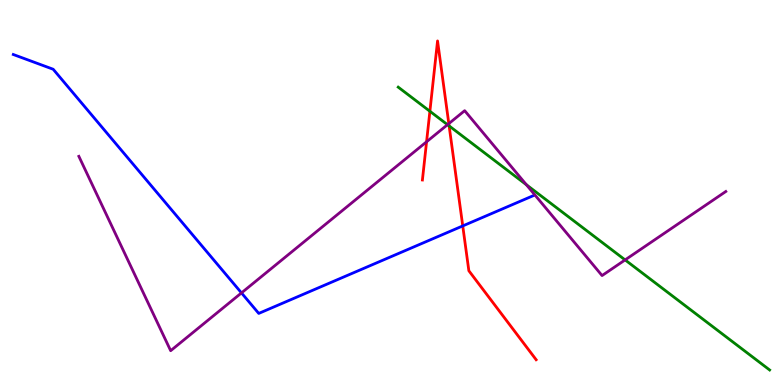[{'lines': ['blue', 'red'], 'intersections': [{'x': 5.97, 'y': 4.13}]}, {'lines': ['green', 'red'], 'intersections': [{'x': 5.55, 'y': 7.11}, {'x': 5.8, 'y': 6.73}]}, {'lines': ['purple', 'red'], 'intersections': [{'x': 5.5, 'y': 6.32}, {'x': 5.79, 'y': 6.79}]}, {'lines': ['blue', 'green'], 'intersections': []}, {'lines': ['blue', 'purple'], 'intersections': [{'x': 3.12, 'y': 2.39}]}, {'lines': ['green', 'purple'], 'intersections': [{'x': 5.77, 'y': 6.76}, {'x': 6.79, 'y': 5.2}, {'x': 8.07, 'y': 3.25}]}]